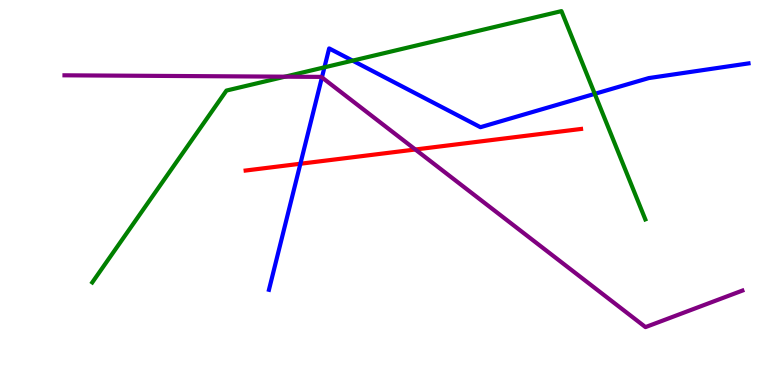[{'lines': ['blue', 'red'], 'intersections': [{'x': 3.88, 'y': 5.75}]}, {'lines': ['green', 'red'], 'intersections': []}, {'lines': ['purple', 'red'], 'intersections': [{'x': 5.36, 'y': 6.12}]}, {'lines': ['blue', 'green'], 'intersections': [{'x': 4.19, 'y': 8.25}, {'x': 4.55, 'y': 8.42}, {'x': 7.67, 'y': 7.56}]}, {'lines': ['blue', 'purple'], 'intersections': [{'x': 4.15, 'y': 7.99}]}, {'lines': ['green', 'purple'], 'intersections': [{'x': 3.68, 'y': 8.01}]}]